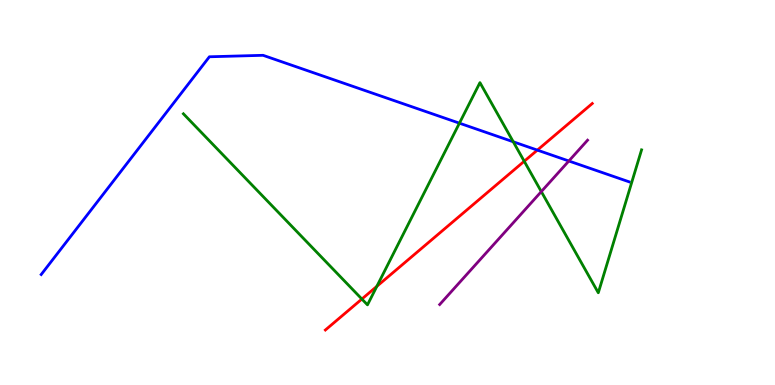[{'lines': ['blue', 'red'], 'intersections': [{'x': 6.93, 'y': 6.1}]}, {'lines': ['green', 'red'], 'intersections': [{'x': 4.67, 'y': 2.23}, {'x': 4.86, 'y': 2.56}, {'x': 6.76, 'y': 5.81}]}, {'lines': ['purple', 'red'], 'intersections': []}, {'lines': ['blue', 'green'], 'intersections': [{'x': 5.93, 'y': 6.8}, {'x': 6.62, 'y': 6.32}]}, {'lines': ['blue', 'purple'], 'intersections': [{'x': 7.34, 'y': 5.82}]}, {'lines': ['green', 'purple'], 'intersections': [{'x': 6.98, 'y': 5.02}]}]